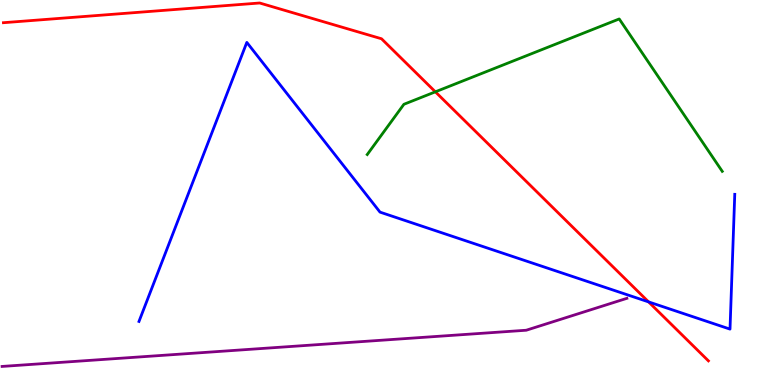[{'lines': ['blue', 'red'], 'intersections': [{'x': 8.37, 'y': 2.16}]}, {'lines': ['green', 'red'], 'intersections': [{'x': 5.62, 'y': 7.61}]}, {'lines': ['purple', 'red'], 'intersections': []}, {'lines': ['blue', 'green'], 'intersections': []}, {'lines': ['blue', 'purple'], 'intersections': []}, {'lines': ['green', 'purple'], 'intersections': []}]